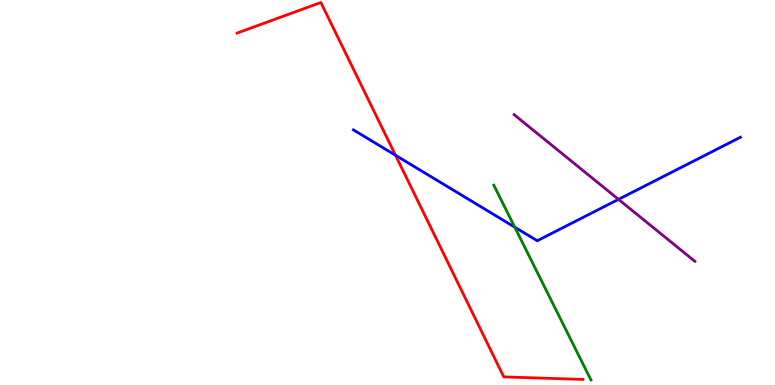[{'lines': ['blue', 'red'], 'intersections': [{'x': 5.1, 'y': 5.97}]}, {'lines': ['green', 'red'], 'intersections': []}, {'lines': ['purple', 'red'], 'intersections': []}, {'lines': ['blue', 'green'], 'intersections': [{'x': 6.64, 'y': 4.1}]}, {'lines': ['blue', 'purple'], 'intersections': [{'x': 7.98, 'y': 4.82}]}, {'lines': ['green', 'purple'], 'intersections': []}]